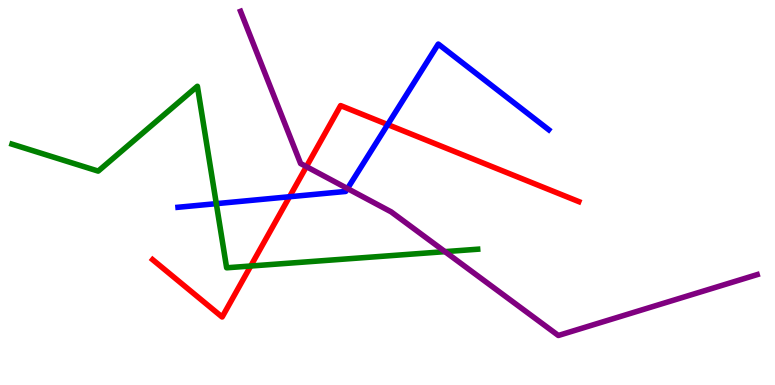[{'lines': ['blue', 'red'], 'intersections': [{'x': 3.74, 'y': 4.89}, {'x': 5.0, 'y': 6.76}]}, {'lines': ['green', 'red'], 'intersections': [{'x': 3.24, 'y': 3.09}]}, {'lines': ['purple', 'red'], 'intersections': [{'x': 3.95, 'y': 5.67}]}, {'lines': ['blue', 'green'], 'intersections': [{'x': 2.79, 'y': 4.71}]}, {'lines': ['blue', 'purple'], 'intersections': [{'x': 4.48, 'y': 5.1}]}, {'lines': ['green', 'purple'], 'intersections': [{'x': 5.74, 'y': 3.46}]}]